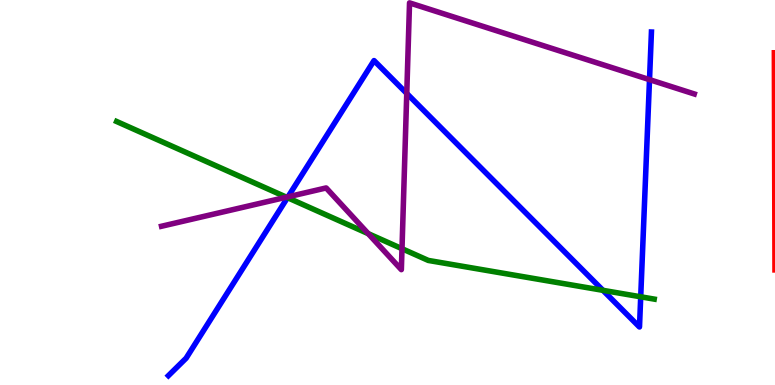[{'lines': ['blue', 'red'], 'intersections': []}, {'lines': ['green', 'red'], 'intersections': []}, {'lines': ['purple', 'red'], 'intersections': []}, {'lines': ['blue', 'green'], 'intersections': [{'x': 3.71, 'y': 4.87}, {'x': 7.78, 'y': 2.46}, {'x': 8.27, 'y': 2.29}]}, {'lines': ['blue', 'purple'], 'intersections': [{'x': 3.72, 'y': 4.89}, {'x': 5.25, 'y': 7.57}, {'x': 8.38, 'y': 7.93}]}, {'lines': ['green', 'purple'], 'intersections': [{'x': 3.7, 'y': 4.88}, {'x': 4.75, 'y': 3.93}, {'x': 5.19, 'y': 3.54}]}]